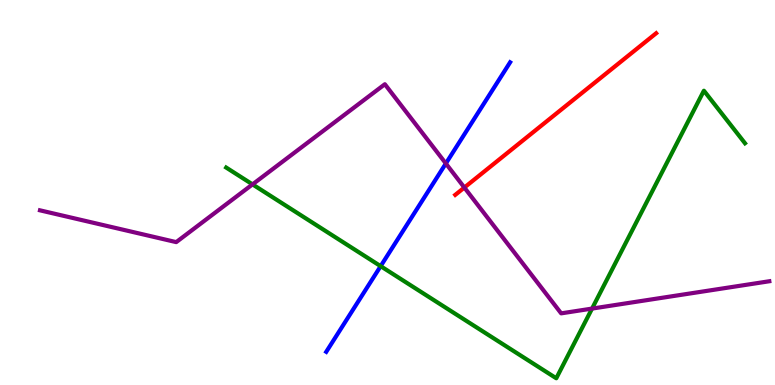[{'lines': ['blue', 'red'], 'intersections': []}, {'lines': ['green', 'red'], 'intersections': []}, {'lines': ['purple', 'red'], 'intersections': [{'x': 5.99, 'y': 5.13}]}, {'lines': ['blue', 'green'], 'intersections': [{'x': 4.91, 'y': 3.09}]}, {'lines': ['blue', 'purple'], 'intersections': [{'x': 5.75, 'y': 5.75}]}, {'lines': ['green', 'purple'], 'intersections': [{'x': 3.26, 'y': 5.21}, {'x': 7.64, 'y': 1.98}]}]